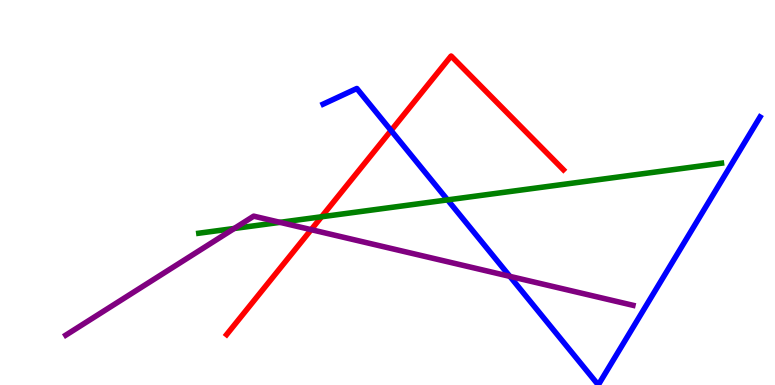[{'lines': ['blue', 'red'], 'intersections': [{'x': 5.05, 'y': 6.61}]}, {'lines': ['green', 'red'], 'intersections': [{'x': 4.15, 'y': 4.37}]}, {'lines': ['purple', 'red'], 'intersections': [{'x': 4.02, 'y': 4.03}]}, {'lines': ['blue', 'green'], 'intersections': [{'x': 5.78, 'y': 4.81}]}, {'lines': ['blue', 'purple'], 'intersections': [{'x': 6.58, 'y': 2.82}]}, {'lines': ['green', 'purple'], 'intersections': [{'x': 3.02, 'y': 4.07}, {'x': 3.61, 'y': 4.22}]}]